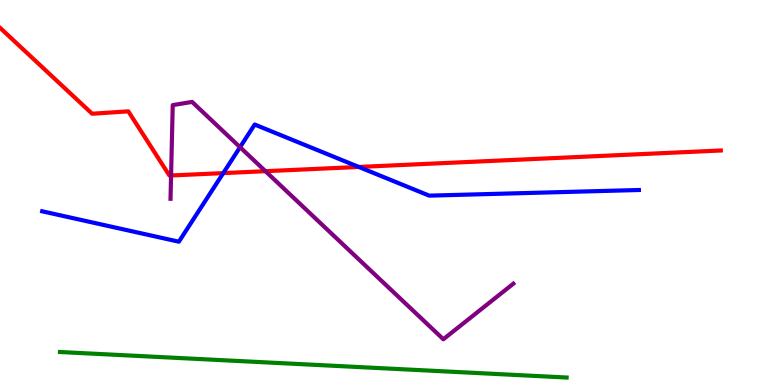[{'lines': ['blue', 'red'], 'intersections': [{'x': 2.88, 'y': 5.5}, {'x': 4.63, 'y': 5.66}]}, {'lines': ['green', 'red'], 'intersections': []}, {'lines': ['purple', 'red'], 'intersections': [{'x': 2.21, 'y': 5.44}, {'x': 3.43, 'y': 5.55}]}, {'lines': ['blue', 'green'], 'intersections': []}, {'lines': ['blue', 'purple'], 'intersections': [{'x': 3.1, 'y': 6.18}]}, {'lines': ['green', 'purple'], 'intersections': []}]